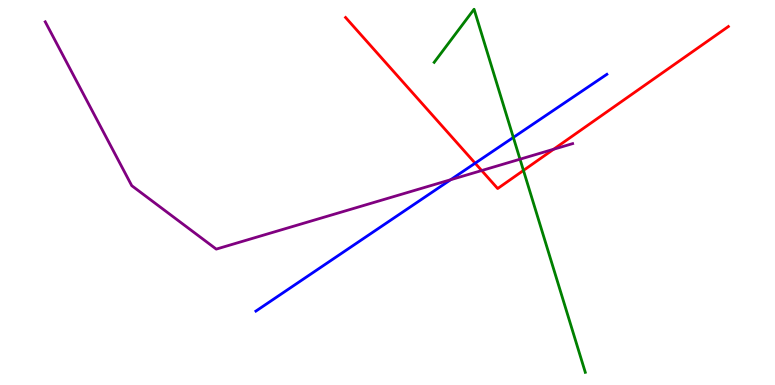[{'lines': ['blue', 'red'], 'intersections': [{'x': 6.13, 'y': 5.76}]}, {'lines': ['green', 'red'], 'intersections': [{'x': 6.75, 'y': 5.57}]}, {'lines': ['purple', 'red'], 'intersections': [{'x': 6.22, 'y': 5.57}, {'x': 7.14, 'y': 6.12}]}, {'lines': ['blue', 'green'], 'intersections': [{'x': 6.62, 'y': 6.43}]}, {'lines': ['blue', 'purple'], 'intersections': [{'x': 5.81, 'y': 5.33}]}, {'lines': ['green', 'purple'], 'intersections': [{'x': 6.71, 'y': 5.86}]}]